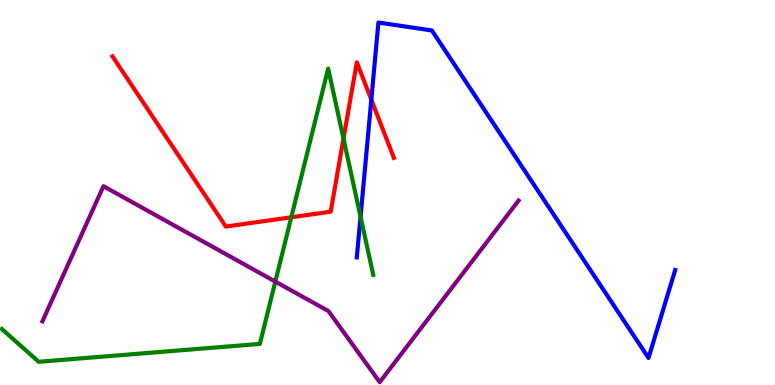[{'lines': ['blue', 'red'], 'intersections': [{'x': 4.79, 'y': 7.41}]}, {'lines': ['green', 'red'], 'intersections': [{'x': 3.76, 'y': 4.36}, {'x': 4.43, 'y': 6.4}]}, {'lines': ['purple', 'red'], 'intersections': []}, {'lines': ['blue', 'green'], 'intersections': [{'x': 4.65, 'y': 4.37}]}, {'lines': ['blue', 'purple'], 'intersections': []}, {'lines': ['green', 'purple'], 'intersections': [{'x': 3.55, 'y': 2.69}]}]